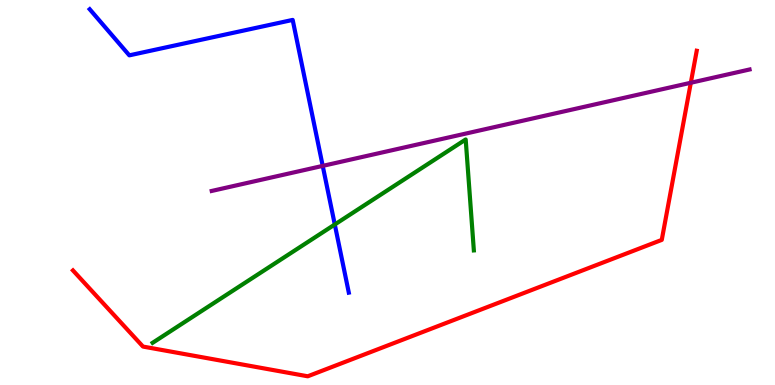[{'lines': ['blue', 'red'], 'intersections': []}, {'lines': ['green', 'red'], 'intersections': []}, {'lines': ['purple', 'red'], 'intersections': [{'x': 8.91, 'y': 7.85}]}, {'lines': ['blue', 'green'], 'intersections': [{'x': 4.32, 'y': 4.17}]}, {'lines': ['blue', 'purple'], 'intersections': [{'x': 4.16, 'y': 5.69}]}, {'lines': ['green', 'purple'], 'intersections': []}]